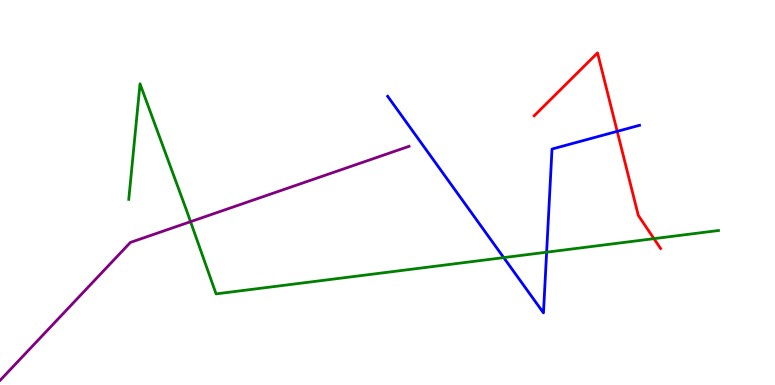[{'lines': ['blue', 'red'], 'intersections': [{'x': 7.96, 'y': 6.59}]}, {'lines': ['green', 'red'], 'intersections': [{'x': 8.44, 'y': 3.8}]}, {'lines': ['purple', 'red'], 'intersections': []}, {'lines': ['blue', 'green'], 'intersections': [{'x': 6.5, 'y': 3.31}, {'x': 7.05, 'y': 3.45}]}, {'lines': ['blue', 'purple'], 'intersections': []}, {'lines': ['green', 'purple'], 'intersections': [{'x': 2.46, 'y': 4.24}]}]